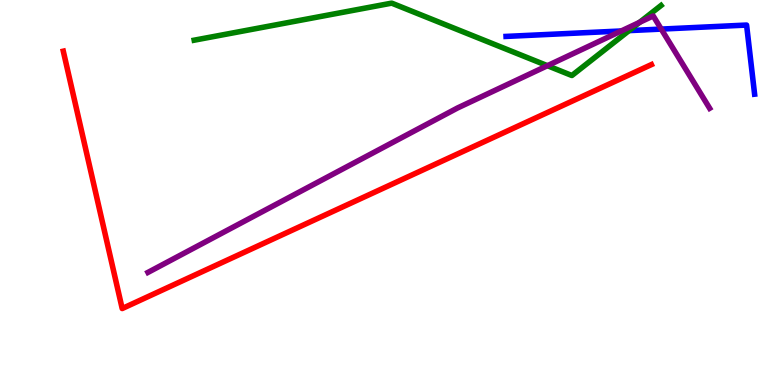[{'lines': ['blue', 'red'], 'intersections': []}, {'lines': ['green', 'red'], 'intersections': []}, {'lines': ['purple', 'red'], 'intersections': []}, {'lines': ['blue', 'green'], 'intersections': [{'x': 8.12, 'y': 9.2}]}, {'lines': ['blue', 'purple'], 'intersections': [{'x': 8.02, 'y': 9.2}, {'x': 8.53, 'y': 9.24}]}, {'lines': ['green', 'purple'], 'intersections': [{'x': 7.06, 'y': 8.29}, {'x': 8.25, 'y': 9.42}]}]